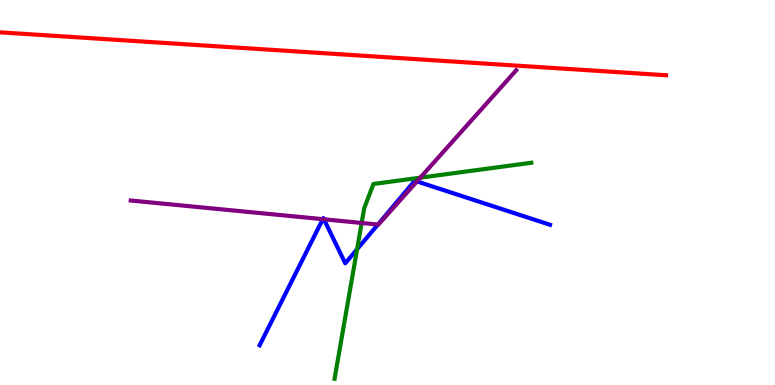[{'lines': ['blue', 'red'], 'intersections': []}, {'lines': ['green', 'red'], 'intersections': []}, {'lines': ['purple', 'red'], 'intersections': []}, {'lines': ['blue', 'green'], 'intersections': [{'x': 4.61, 'y': 3.53}]}, {'lines': ['blue', 'purple'], 'intersections': [{'x': 4.17, 'y': 4.31}, {'x': 4.18, 'y': 4.3}, {'x': 4.88, 'y': 4.17}, {'x': 5.38, 'y': 5.29}]}, {'lines': ['green', 'purple'], 'intersections': [{'x': 4.67, 'y': 4.21}, {'x': 5.42, 'y': 5.39}]}]